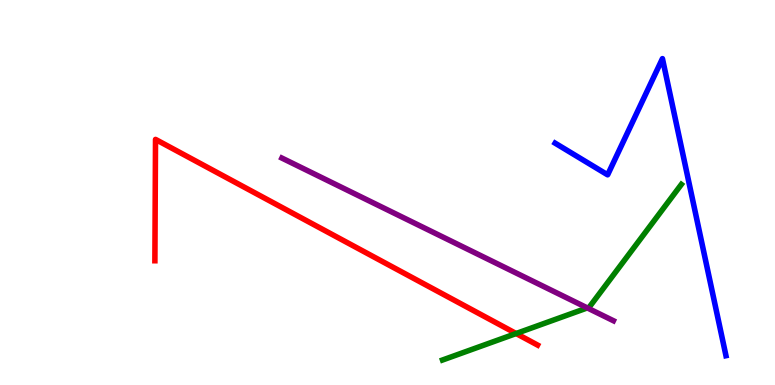[{'lines': ['blue', 'red'], 'intersections': []}, {'lines': ['green', 'red'], 'intersections': [{'x': 6.66, 'y': 1.34}]}, {'lines': ['purple', 'red'], 'intersections': []}, {'lines': ['blue', 'green'], 'intersections': []}, {'lines': ['blue', 'purple'], 'intersections': []}, {'lines': ['green', 'purple'], 'intersections': [{'x': 7.58, 'y': 2.0}]}]